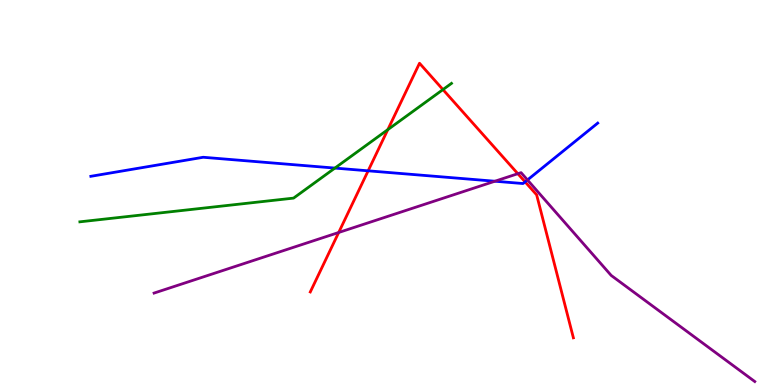[{'lines': ['blue', 'red'], 'intersections': [{'x': 4.75, 'y': 5.56}, {'x': 6.78, 'y': 5.28}]}, {'lines': ['green', 'red'], 'intersections': [{'x': 5.0, 'y': 6.63}, {'x': 5.72, 'y': 7.67}]}, {'lines': ['purple', 'red'], 'intersections': [{'x': 4.37, 'y': 3.96}, {'x': 6.68, 'y': 5.49}]}, {'lines': ['blue', 'green'], 'intersections': [{'x': 4.32, 'y': 5.63}]}, {'lines': ['blue', 'purple'], 'intersections': [{'x': 6.39, 'y': 5.29}, {'x': 6.81, 'y': 5.33}]}, {'lines': ['green', 'purple'], 'intersections': []}]